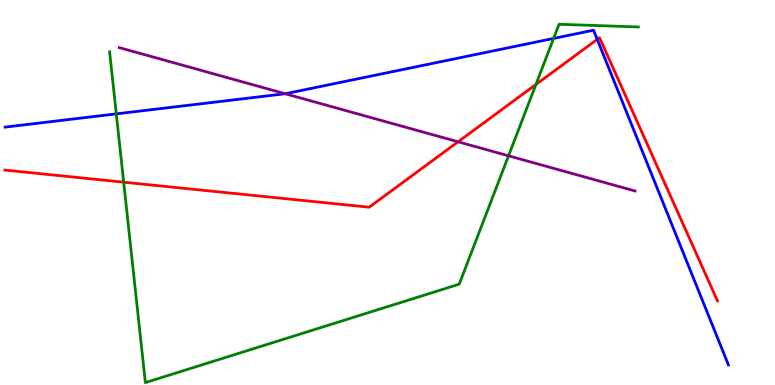[{'lines': ['blue', 'red'], 'intersections': [{'x': 7.71, 'y': 8.98}]}, {'lines': ['green', 'red'], 'intersections': [{'x': 1.6, 'y': 5.27}, {'x': 6.91, 'y': 7.81}]}, {'lines': ['purple', 'red'], 'intersections': [{'x': 5.91, 'y': 6.32}]}, {'lines': ['blue', 'green'], 'intersections': [{'x': 1.5, 'y': 7.04}, {'x': 7.14, 'y': 9.0}]}, {'lines': ['blue', 'purple'], 'intersections': [{'x': 3.68, 'y': 7.57}]}, {'lines': ['green', 'purple'], 'intersections': [{'x': 6.56, 'y': 5.95}]}]